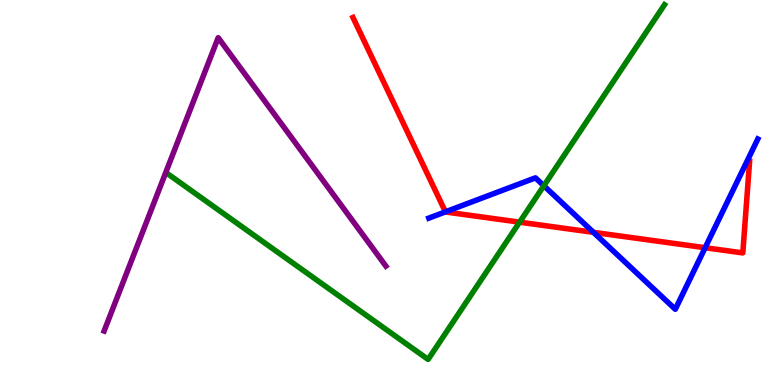[{'lines': ['blue', 'red'], 'intersections': [{'x': 5.75, 'y': 4.5}, {'x': 7.66, 'y': 3.97}, {'x': 9.1, 'y': 3.57}]}, {'lines': ['green', 'red'], 'intersections': [{'x': 6.7, 'y': 4.23}]}, {'lines': ['purple', 'red'], 'intersections': []}, {'lines': ['blue', 'green'], 'intersections': [{'x': 7.02, 'y': 5.18}]}, {'lines': ['blue', 'purple'], 'intersections': []}, {'lines': ['green', 'purple'], 'intersections': []}]